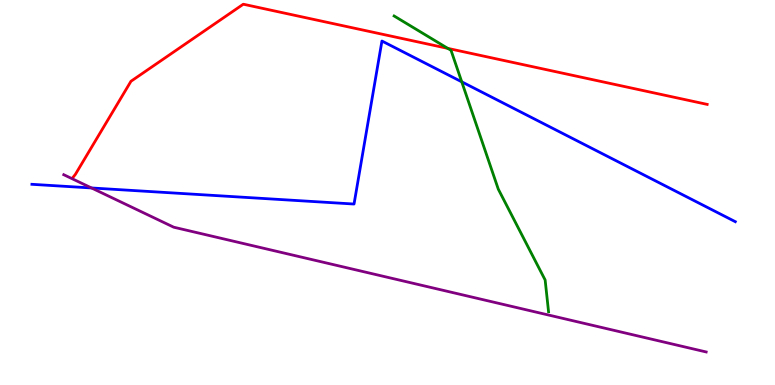[{'lines': ['blue', 'red'], 'intersections': []}, {'lines': ['green', 'red'], 'intersections': [{'x': 5.78, 'y': 8.74}]}, {'lines': ['purple', 'red'], 'intersections': []}, {'lines': ['blue', 'green'], 'intersections': [{'x': 5.96, 'y': 7.87}]}, {'lines': ['blue', 'purple'], 'intersections': [{'x': 1.18, 'y': 5.12}]}, {'lines': ['green', 'purple'], 'intersections': []}]